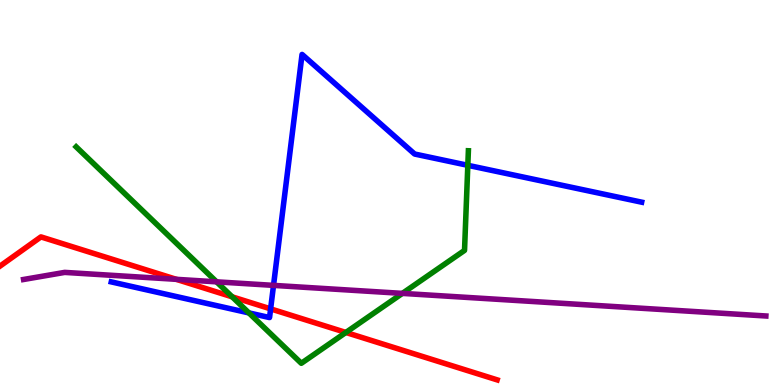[{'lines': ['blue', 'red'], 'intersections': [{'x': 3.49, 'y': 1.98}]}, {'lines': ['green', 'red'], 'intersections': [{'x': 3.0, 'y': 2.29}, {'x': 4.46, 'y': 1.36}]}, {'lines': ['purple', 'red'], 'intersections': [{'x': 2.28, 'y': 2.74}]}, {'lines': ['blue', 'green'], 'intersections': [{'x': 3.21, 'y': 1.87}, {'x': 6.04, 'y': 5.71}]}, {'lines': ['blue', 'purple'], 'intersections': [{'x': 3.53, 'y': 2.59}]}, {'lines': ['green', 'purple'], 'intersections': [{'x': 2.79, 'y': 2.68}, {'x': 5.19, 'y': 2.38}]}]